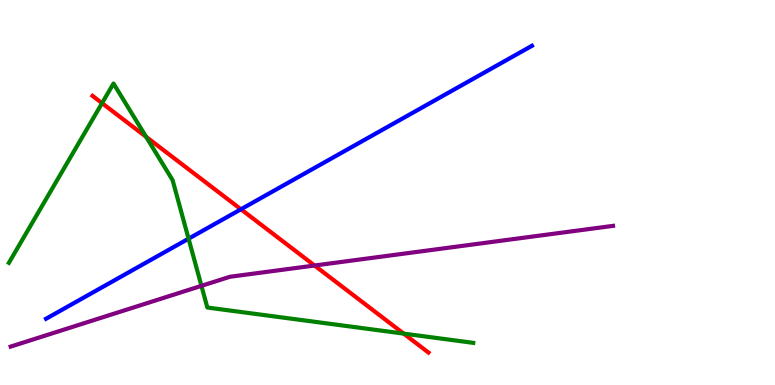[{'lines': ['blue', 'red'], 'intersections': [{'x': 3.11, 'y': 4.56}]}, {'lines': ['green', 'red'], 'intersections': [{'x': 1.32, 'y': 7.32}, {'x': 1.89, 'y': 6.45}, {'x': 5.21, 'y': 1.33}]}, {'lines': ['purple', 'red'], 'intersections': [{'x': 4.06, 'y': 3.1}]}, {'lines': ['blue', 'green'], 'intersections': [{'x': 2.43, 'y': 3.8}]}, {'lines': ['blue', 'purple'], 'intersections': []}, {'lines': ['green', 'purple'], 'intersections': [{'x': 2.6, 'y': 2.58}]}]